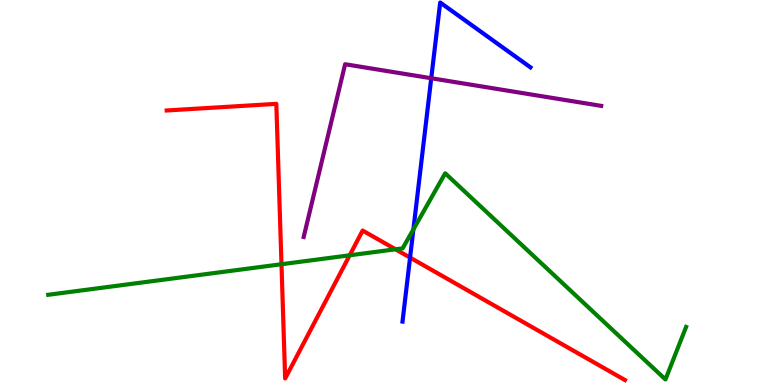[{'lines': ['blue', 'red'], 'intersections': [{'x': 5.29, 'y': 3.31}]}, {'lines': ['green', 'red'], 'intersections': [{'x': 3.63, 'y': 3.14}, {'x': 4.51, 'y': 3.37}, {'x': 5.1, 'y': 3.52}]}, {'lines': ['purple', 'red'], 'intersections': []}, {'lines': ['blue', 'green'], 'intersections': [{'x': 5.33, 'y': 4.04}]}, {'lines': ['blue', 'purple'], 'intersections': [{'x': 5.56, 'y': 7.97}]}, {'lines': ['green', 'purple'], 'intersections': []}]